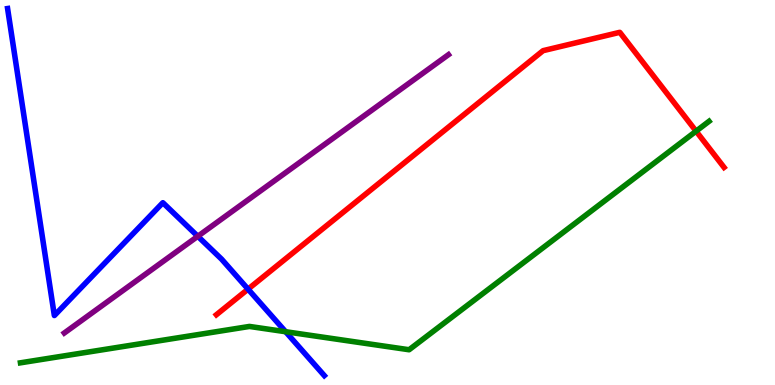[{'lines': ['blue', 'red'], 'intersections': [{'x': 3.2, 'y': 2.49}]}, {'lines': ['green', 'red'], 'intersections': [{'x': 8.98, 'y': 6.59}]}, {'lines': ['purple', 'red'], 'intersections': []}, {'lines': ['blue', 'green'], 'intersections': [{'x': 3.69, 'y': 1.38}]}, {'lines': ['blue', 'purple'], 'intersections': [{'x': 2.55, 'y': 3.86}]}, {'lines': ['green', 'purple'], 'intersections': []}]